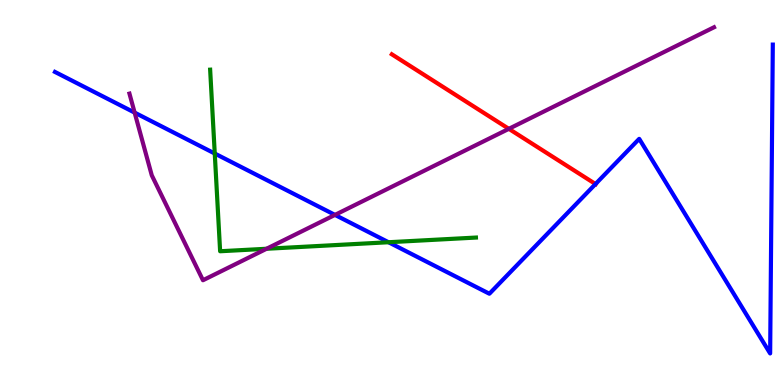[{'lines': ['blue', 'red'], 'intersections': [{'x': 7.68, 'y': 5.22}]}, {'lines': ['green', 'red'], 'intersections': []}, {'lines': ['purple', 'red'], 'intersections': [{'x': 6.57, 'y': 6.65}]}, {'lines': ['blue', 'green'], 'intersections': [{'x': 2.77, 'y': 6.01}, {'x': 5.01, 'y': 3.71}]}, {'lines': ['blue', 'purple'], 'intersections': [{'x': 1.74, 'y': 7.08}, {'x': 4.32, 'y': 4.42}]}, {'lines': ['green', 'purple'], 'intersections': [{'x': 3.44, 'y': 3.54}]}]